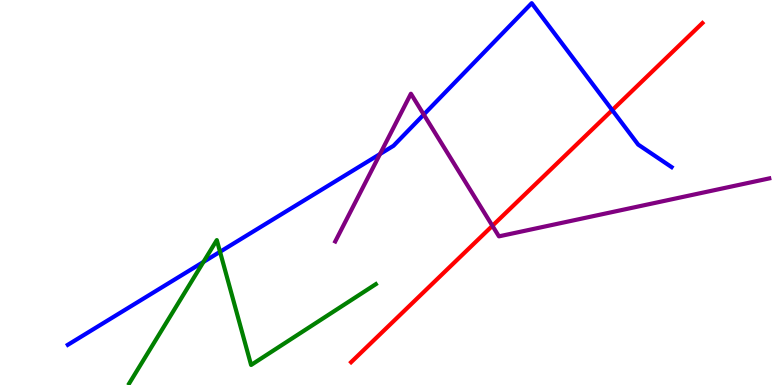[{'lines': ['blue', 'red'], 'intersections': [{'x': 7.9, 'y': 7.14}]}, {'lines': ['green', 'red'], 'intersections': []}, {'lines': ['purple', 'red'], 'intersections': [{'x': 6.35, 'y': 4.14}]}, {'lines': ['blue', 'green'], 'intersections': [{'x': 2.63, 'y': 3.2}, {'x': 2.84, 'y': 3.46}]}, {'lines': ['blue', 'purple'], 'intersections': [{'x': 4.9, 'y': 6.0}, {'x': 5.47, 'y': 7.02}]}, {'lines': ['green', 'purple'], 'intersections': []}]